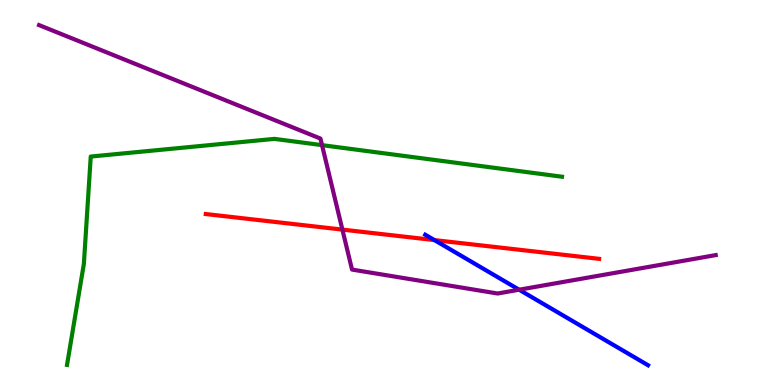[{'lines': ['blue', 'red'], 'intersections': [{'x': 5.61, 'y': 3.76}]}, {'lines': ['green', 'red'], 'intersections': []}, {'lines': ['purple', 'red'], 'intersections': [{'x': 4.42, 'y': 4.04}]}, {'lines': ['blue', 'green'], 'intersections': []}, {'lines': ['blue', 'purple'], 'intersections': [{'x': 6.7, 'y': 2.47}]}, {'lines': ['green', 'purple'], 'intersections': [{'x': 4.16, 'y': 6.23}]}]